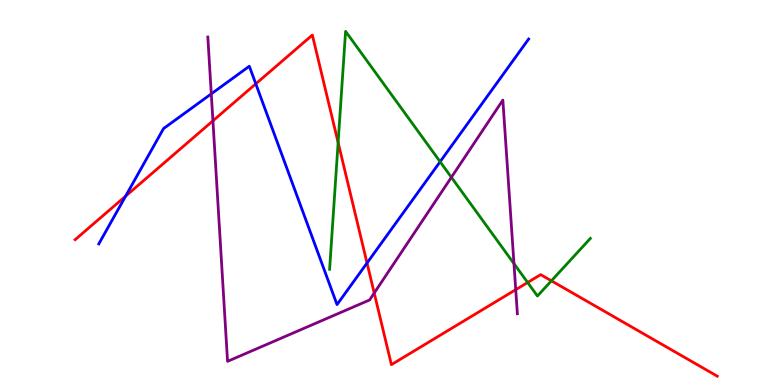[{'lines': ['blue', 'red'], 'intersections': [{'x': 1.62, 'y': 4.91}, {'x': 3.3, 'y': 7.82}, {'x': 4.74, 'y': 3.17}]}, {'lines': ['green', 'red'], 'intersections': [{'x': 4.36, 'y': 6.3}, {'x': 6.81, 'y': 2.66}, {'x': 7.11, 'y': 2.71}]}, {'lines': ['purple', 'red'], 'intersections': [{'x': 2.75, 'y': 6.86}, {'x': 4.83, 'y': 2.39}, {'x': 6.65, 'y': 2.48}]}, {'lines': ['blue', 'green'], 'intersections': [{'x': 5.68, 'y': 5.8}]}, {'lines': ['blue', 'purple'], 'intersections': [{'x': 2.73, 'y': 7.56}]}, {'lines': ['green', 'purple'], 'intersections': [{'x': 5.82, 'y': 5.4}, {'x': 6.63, 'y': 3.15}]}]